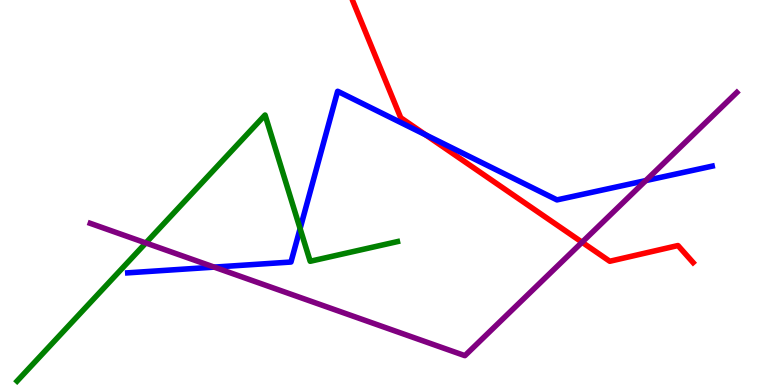[{'lines': ['blue', 'red'], 'intersections': [{'x': 5.49, 'y': 6.5}]}, {'lines': ['green', 'red'], 'intersections': []}, {'lines': ['purple', 'red'], 'intersections': [{'x': 7.51, 'y': 3.71}]}, {'lines': ['blue', 'green'], 'intersections': [{'x': 3.87, 'y': 4.06}]}, {'lines': ['blue', 'purple'], 'intersections': [{'x': 2.76, 'y': 3.06}, {'x': 8.33, 'y': 5.31}]}, {'lines': ['green', 'purple'], 'intersections': [{'x': 1.88, 'y': 3.69}]}]